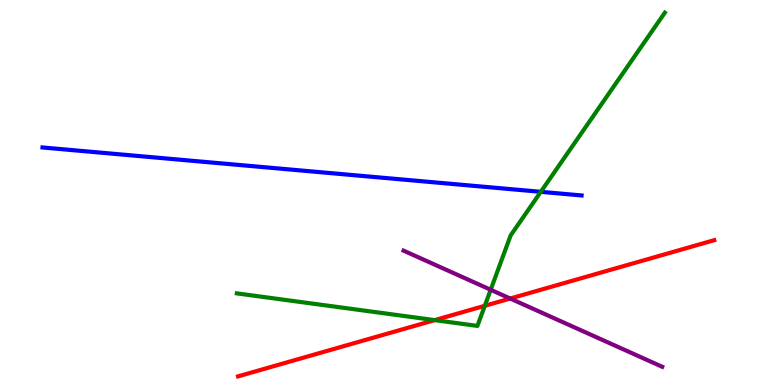[{'lines': ['blue', 'red'], 'intersections': []}, {'lines': ['green', 'red'], 'intersections': [{'x': 5.61, 'y': 1.69}, {'x': 6.26, 'y': 2.06}]}, {'lines': ['purple', 'red'], 'intersections': [{'x': 6.58, 'y': 2.25}]}, {'lines': ['blue', 'green'], 'intersections': [{'x': 6.98, 'y': 5.02}]}, {'lines': ['blue', 'purple'], 'intersections': []}, {'lines': ['green', 'purple'], 'intersections': [{'x': 6.33, 'y': 2.47}]}]